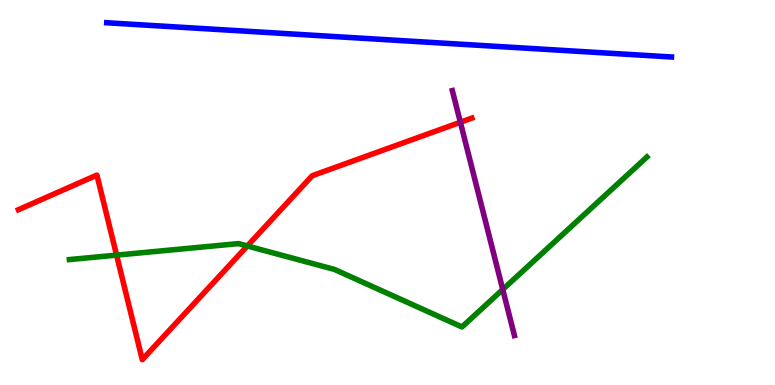[{'lines': ['blue', 'red'], 'intersections': []}, {'lines': ['green', 'red'], 'intersections': [{'x': 1.5, 'y': 3.37}, {'x': 3.19, 'y': 3.61}]}, {'lines': ['purple', 'red'], 'intersections': [{'x': 5.94, 'y': 6.82}]}, {'lines': ['blue', 'green'], 'intersections': []}, {'lines': ['blue', 'purple'], 'intersections': []}, {'lines': ['green', 'purple'], 'intersections': [{'x': 6.49, 'y': 2.48}]}]